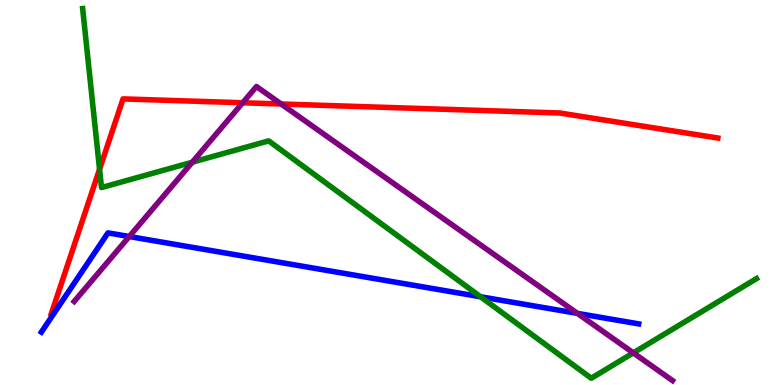[{'lines': ['blue', 'red'], 'intersections': []}, {'lines': ['green', 'red'], 'intersections': [{'x': 1.28, 'y': 5.6}]}, {'lines': ['purple', 'red'], 'intersections': [{'x': 3.13, 'y': 7.33}, {'x': 3.63, 'y': 7.3}]}, {'lines': ['blue', 'green'], 'intersections': [{'x': 6.2, 'y': 2.29}]}, {'lines': ['blue', 'purple'], 'intersections': [{'x': 1.67, 'y': 3.86}, {'x': 7.45, 'y': 1.86}]}, {'lines': ['green', 'purple'], 'intersections': [{'x': 2.48, 'y': 5.79}, {'x': 8.17, 'y': 0.834}]}]